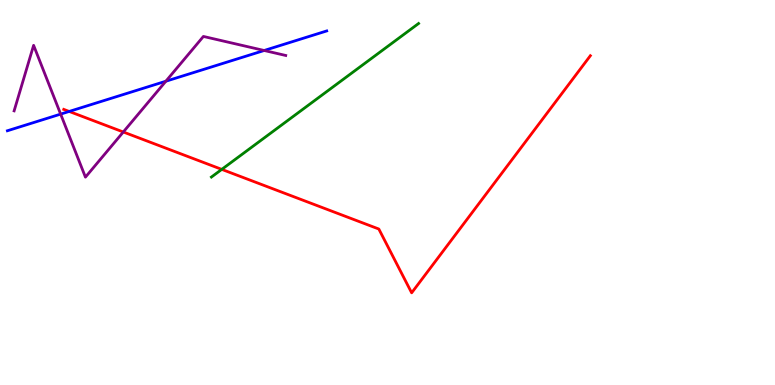[{'lines': ['blue', 'red'], 'intersections': [{'x': 0.893, 'y': 7.11}]}, {'lines': ['green', 'red'], 'intersections': [{'x': 2.86, 'y': 5.6}]}, {'lines': ['purple', 'red'], 'intersections': [{'x': 1.59, 'y': 6.57}]}, {'lines': ['blue', 'green'], 'intersections': []}, {'lines': ['blue', 'purple'], 'intersections': [{'x': 0.783, 'y': 7.04}, {'x': 2.14, 'y': 7.89}, {'x': 3.41, 'y': 8.69}]}, {'lines': ['green', 'purple'], 'intersections': []}]